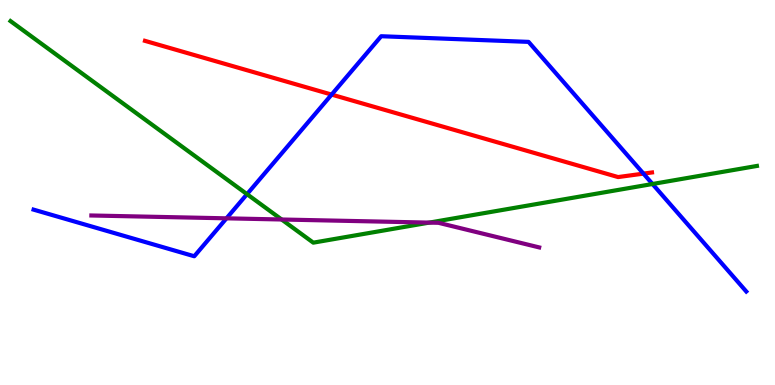[{'lines': ['blue', 'red'], 'intersections': [{'x': 4.28, 'y': 7.54}, {'x': 8.3, 'y': 5.49}]}, {'lines': ['green', 'red'], 'intersections': []}, {'lines': ['purple', 'red'], 'intersections': []}, {'lines': ['blue', 'green'], 'intersections': [{'x': 3.19, 'y': 4.96}, {'x': 8.42, 'y': 5.22}]}, {'lines': ['blue', 'purple'], 'intersections': [{'x': 2.92, 'y': 4.33}]}, {'lines': ['green', 'purple'], 'intersections': [{'x': 3.63, 'y': 4.3}, {'x': 5.54, 'y': 4.22}]}]